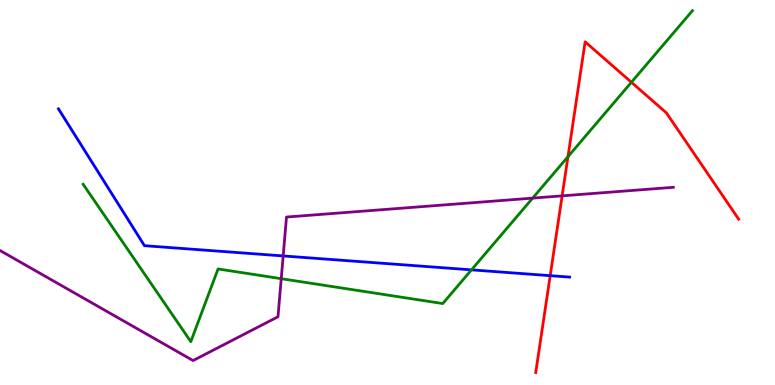[{'lines': ['blue', 'red'], 'intersections': [{'x': 7.1, 'y': 2.84}]}, {'lines': ['green', 'red'], 'intersections': [{'x': 7.33, 'y': 5.93}, {'x': 8.15, 'y': 7.86}]}, {'lines': ['purple', 'red'], 'intersections': [{'x': 7.25, 'y': 4.91}]}, {'lines': ['blue', 'green'], 'intersections': [{'x': 6.08, 'y': 2.99}]}, {'lines': ['blue', 'purple'], 'intersections': [{'x': 3.65, 'y': 3.35}]}, {'lines': ['green', 'purple'], 'intersections': [{'x': 3.63, 'y': 2.76}, {'x': 6.87, 'y': 4.85}]}]